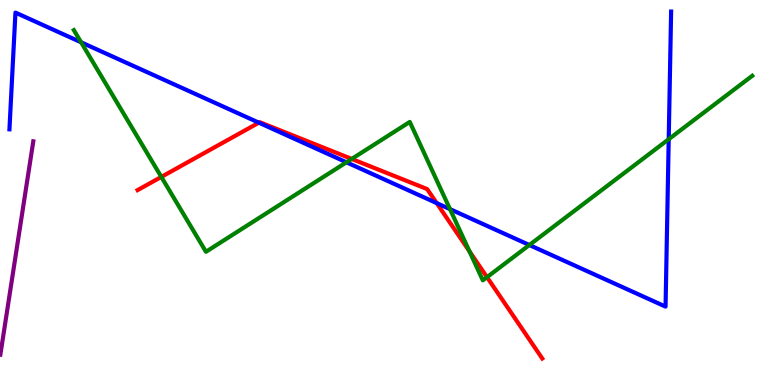[{'lines': ['blue', 'red'], 'intersections': [{'x': 3.34, 'y': 6.81}, {'x': 5.63, 'y': 4.72}]}, {'lines': ['green', 'red'], 'intersections': [{'x': 2.08, 'y': 5.4}, {'x': 4.54, 'y': 5.87}, {'x': 6.06, 'y': 3.47}, {'x': 6.28, 'y': 2.8}]}, {'lines': ['purple', 'red'], 'intersections': []}, {'lines': ['blue', 'green'], 'intersections': [{'x': 1.05, 'y': 8.9}, {'x': 4.47, 'y': 5.78}, {'x': 5.81, 'y': 4.57}, {'x': 6.83, 'y': 3.64}, {'x': 8.63, 'y': 6.38}]}, {'lines': ['blue', 'purple'], 'intersections': []}, {'lines': ['green', 'purple'], 'intersections': []}]